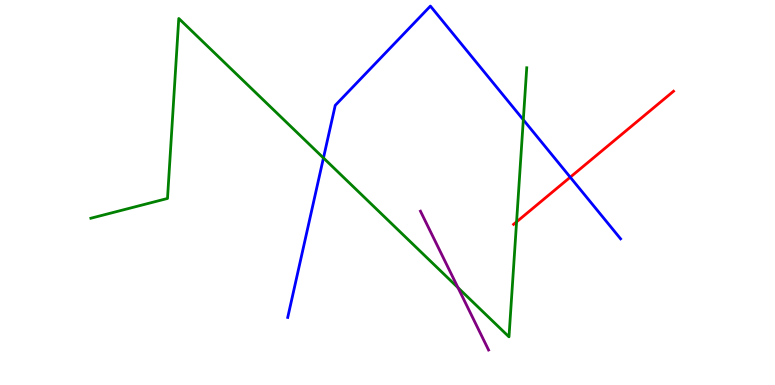[{'lines': ['blue', 'red'], 'intersections': [{'x': 7.36, 'y': 5.4}]}, {'lines': ['green', 'red'], 'intersections': [{'x': 6.67, 'y': 4.24}]}, {'lines': ['purple', 'red'], 'intersections': []}, {'lines': ['blue', 'green'], 'intersections': [{'x': 4.17, 'y': 5.9}, {'x': 6.75, 'y': 6.89}]}, {'lines': ['blue', 'purple'], 'intersections': []}, {'lines': ['green', 'purple'], 'intersections': [{'x': 5.91, 'y': 2.53}]}]